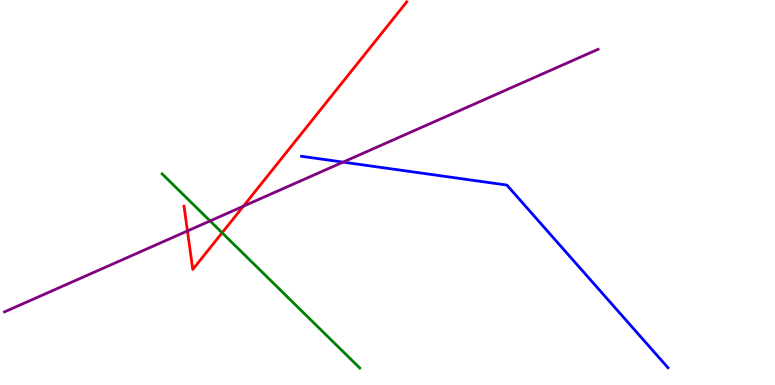[{'lines': ['blue', 'red'], 'intersections': []}, {'lines': ['green', 'red'], 'intersections': [{'x': 2.87, 'y': 3.95}]}, {'lines': ['purple', 'red'], 'intersections': [{'x': 2.42, 'y': 4.0}, {'x': 3.14, 'y': 4.64}]}, {'lines': ['blue', 'green'], 'intersections': []}, {'lines': ['blue', 'purple'], 'intersections': [{'x': 4.43, 'y': 5.79}]}, {'lines': ['green', 'purple'], 'intersections': [{'x': 2.71, 'y': 4.26}]}]